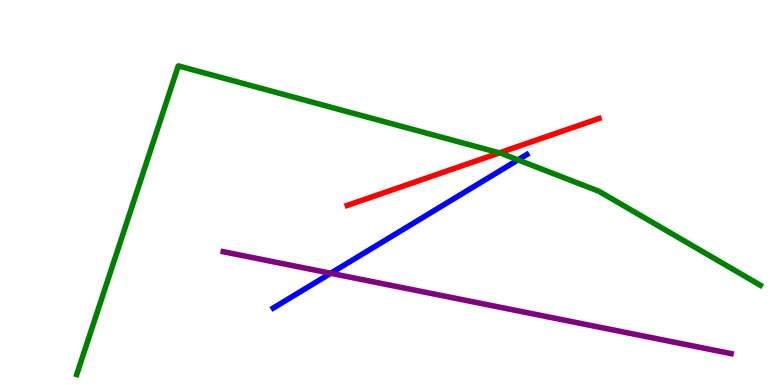[{'lines': ['blue', 'red'], 'intersections': []}, {'lines': ['green', 'red'], 'intersections': [{'x': 6.44, 'y': 6.03}]}, {'lines': ['purple', 'red'], 'intersections': []}, {'lines': ['blue', 'green'], 'intersections': [{'x': 6.68, 'y': 5.85}]}, {'lines': ['blue', 'purple'], 'intersections': [{'x': 4.27, 'y': 2.9}]}, {'lines': ['green', 'purple'], 'intersections': []}]